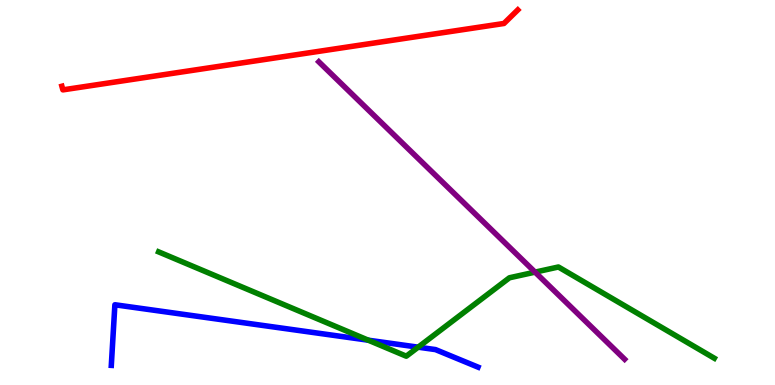[{'lines': ['blue', 'red'], 'intersections': []}, {'lines': ['green', 'red'], 'intersections': []}, {'lines': ['purple', 'red'], 'intersections': []}, {'lines': ['blue', 'green'], 'intersections': [{'x': 4.75, 'y': 1.16}, {'x': 5.4, 'y': 0.983}]}, {'lines': ['blue', 'purple'], 'intersections': []}, {'lines': ['green', 'purple'], 'intersections': [{'x': 6.9, 'y': 2.93}]}]